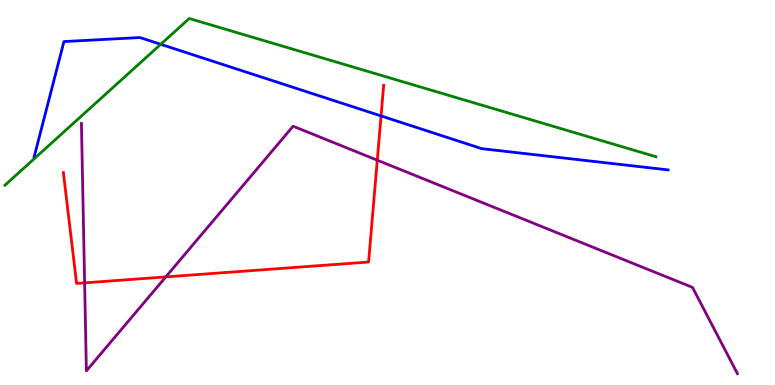[{'lines': ['blue', 'red'], 'intersections': [{'x': 4.92, 'y': 6.99}]}, {'lines': ['green', 'red'], 'intersections': []}, {'lines': ['purple', 'red'], 'intersections': [{'x': 1.09, 'y': 2.65}, {'x': 2.14, 'y': 2.81}, {'x': 4.87, 'y': 5.84}]}, {'lines': ['blue', 'green'], 'intersections': [{'x': 2.07, 'y': 8.85}]}, {'lines': ['blue', 'purple'], 'intersections': []}, {'lines': ['green', 'purple'], 'intersections': []}]